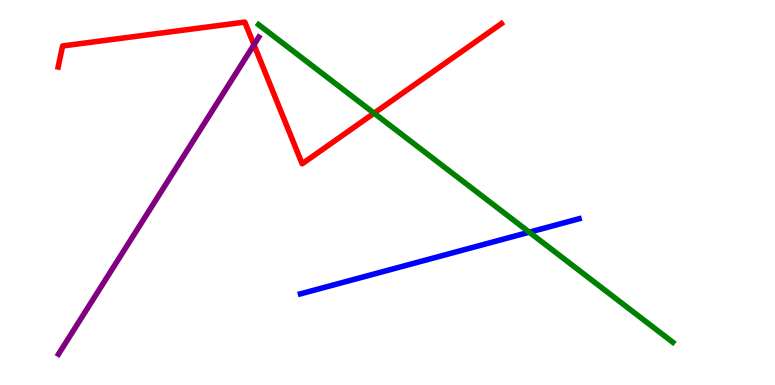[{'lines': ['blue', 'red'], 'intersections': []}, {'lines': ['green', 'red'], 'intersections': [{'x': 4.83, 'y': 7.06}]}, {'lines': ['purple', 'red'], 'intersections': [{'x': 3.28, 'y': 8.84}]}, {'lines': ['blue', 'green'], 'intersections': [{'x': 6.83, 'y': 3.97}]}, {'lines': ['blue', 'purple'], 'intersections': []}, {'lines': ['green', 'purple'], 'intersections': []}]